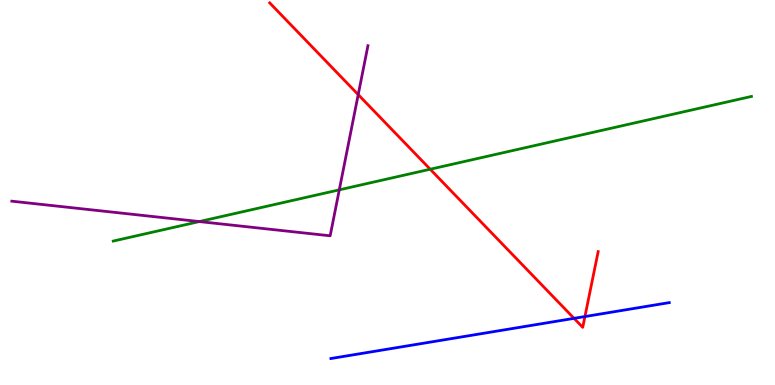[{'lines': ['blue', 'red'], 'intersections': [{'x': 7.41, 'y': 1.73}, {'x': 7.55, 'y': 1.78}]}, {'lines': ['green', 'red'], 'intersections': [{'x': 5.55, 'y': 5.6}]}, {'lines': ['purple', 'red'], 'intersections': [{'x': 4.62, 'y': 7.54}]}, {'lines': ['blue', 'green'], 'intersections': []}, {'lines': ['blue', 'purple'], 'intersections': []}, {'lines': ['green', 'purple'], 'intersections': [{'x': 2.57, 'y': 4.24}, {'x': 4.38, 'y': 5.07}]}]